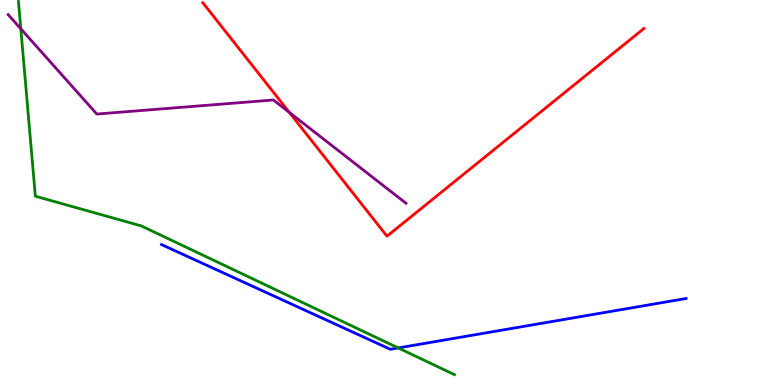[{'lines': ['blue', 'red'], 'intersections': []}, {'lines': ['green', 'red'], 'intersections': []}, {'lines': ['purple', 'red'], 'intersections': [{'x': 3.73, 'y': 7.08}]}, {'lines': ['blue', 'green'], 'intersections': [{'x': 5.14, 'y': 0.963}]}, {'lines': ['blue', 'purple'], 'intersections': []}, {'lines': ['green', 'purple'], 'intersections': [{'x': 0.269, 'y': 9.25}]}]